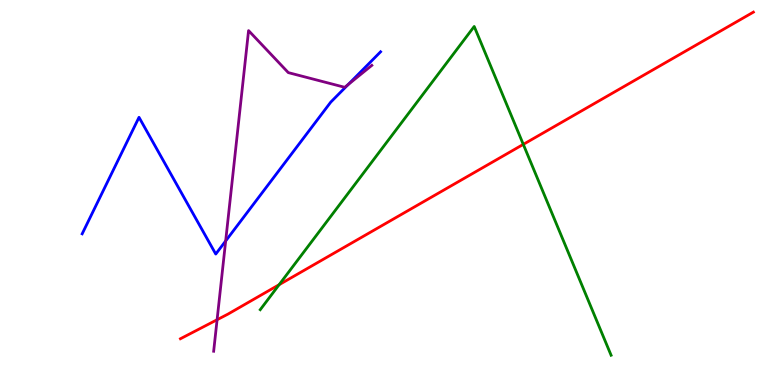[{'lines': ['blue', 'red'], 'intersections': []}, {'lines': ['green', 'red'], 'intersections': [{'x': 3.6, 'y': 2.61}, {'x': 6.75, 'y': 6.25}]}, {'lines': ['purple', 'red'], 'intersections': [{'x': 2.8, 'y': 1.7}]}, {'lines': ['blue', 'green'], 'intersections': []}, {'lines': ['blue', 'purple'], 'intersections': [{'x': 2.91, 'y': 3.74}, {'x': 4.49, 'y': 7.8}]}, {'lines': ['green', 'purple'], 'intersections': []}]